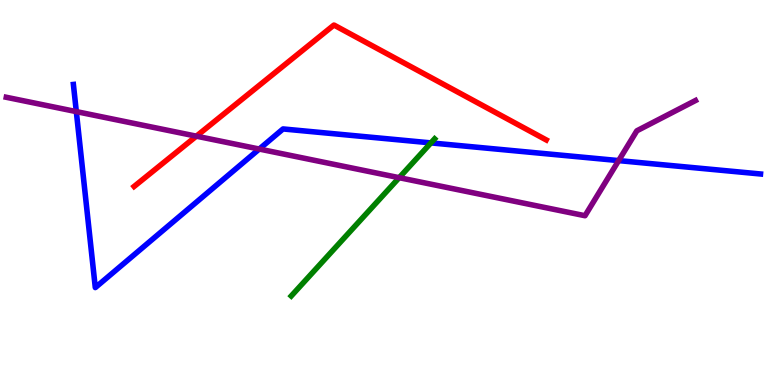[{'lines': ['blue', 'red'], 'intersections': []}, {'lines': ['green', 'red'], 'intersections': []}, {'lines': ['purple', 'red'], 'intersections': [{'x': 2.53, 'y': 6.46}]}, {'lines': ['blue', 'green'], 'intersections': [{'x': 5.56, 'y': 6.29}]}, {'lines': ['blue', 'purple'], 'intersections': [{'x': 0.985, 'y': 7.1}, {'x': 3.35, 'y': 6.13}, {'x': 7.98, 'y': 5.83}]}, {'lines': ['green', 'purple'], 'intersections': [{'x': 5.15, 'y': 5.38}]}]